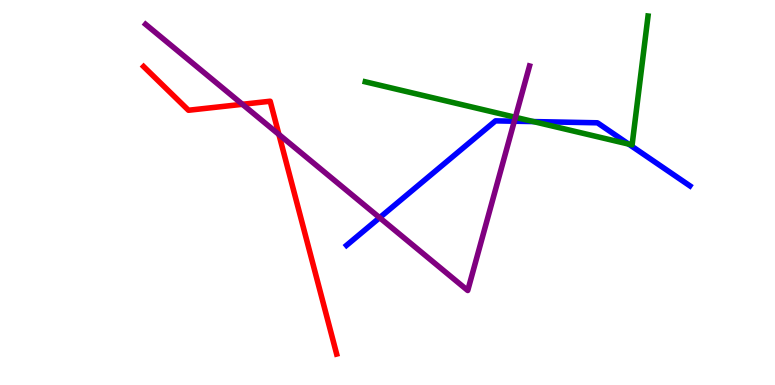[{'lines': ['blue', 'red'], 'intersections': []}, {'lines': ['green', 'red'], 'intersections': []}, {'lines': ['purple', 'red'], 'intersections': [{'x': 3.13, 'y': 7.29}, {'x': 3.6, 'y': 6.51}]}, {'lines': ['blue', 'green'], 'intersections': [{'x': 6.88, 'y': 6.84}, {'x': 8.11, 'y': 6.26}]}, {'lines': ['blue', 'purple'], 'intersections': [{'x': 4.9, 'y': 4.35}, {'x': 6.64, 'y': 6.85}]}, {'lines': ['green', 'purple'], 'intersections': [{'x': 6.65, 'y': 6.95}]}]